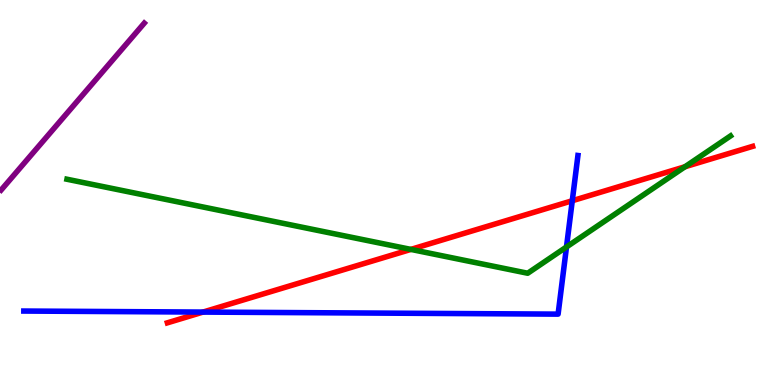[{'lines': ['blue', 'red'], 'intersections': [{'x': 2.62, 'y': 1.89}, {'x': 7.38, 'y': 4.79}]}, {'lines': ['green', 'red'], 'intersections': [{'x': 5.3, 'y': 3.52}, {'x': 8.84, 'y': 5.67}]}, {'lines': ['purple', 'red'], 'intersections': []}, {'lines': ['blue', 'green'], 'intersections': [{'x': 7.31, 'y': 3.59}]}, {'lines': ['blue', 'purple'], 'intersections': []}, {'lines': ['green', 'purple'], 'intersections': []}]